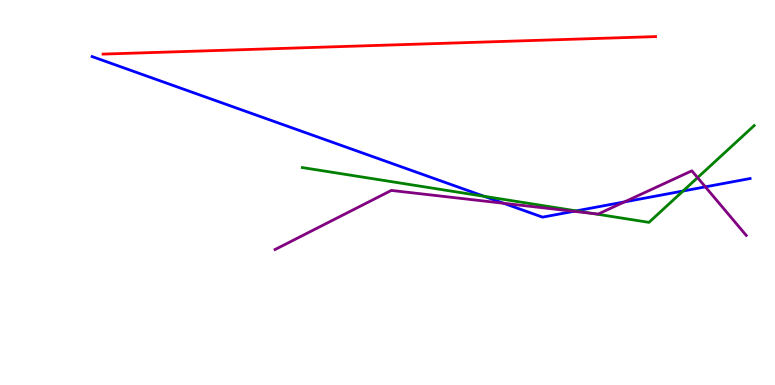[{'lines': ['blue', 'red'], 'intersections': []}, {'lines': ['green', 'red'], 'intersections': []}, {'lines': ['purple', 'red'], 'intersections': []}, {'lines': ['blue', 'green'], 'intersections': [{'x': 6.25, 'y': 4.9}, {'x': 7.44, 'y': 4.52}, {'x': 8.81, 'y': 5.04}]}, {'lines': ['blue', 'purple'], 'intersections': [{'x': 6.5, 'y': 4.72}, {'x': 7.4, 'y': 4.51}, {'x': 8.06, 'y': 4.76}, {'x': 9.1, 'y': 5.15}]}, {'lines': ['green', 'purple'], 'intersections': [{'x': 7.65, 'y': 4.45}, {'x': 9.0, 'y': 5.39}]}]